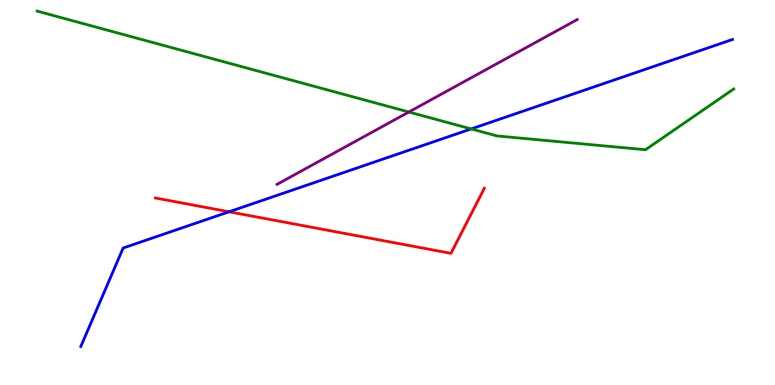[{'lines': ['blue', 'red'], 'intersections': [{'x': 2.96, 'y': 4.5}]}, {'lines': ['green', 'red'], 'intersections': []}, {'lines': ['purple', 'red'], 'intersections': []}, {'lines': ['blue', 'green'], 'intersections': [{'x': 6.08, 'y': 6.65}]}, {'lines': ['blue', 'purple'], 'intersections': []}, {'lines': ['green', 'purple'], 'intersections': [{'x': 5.28, 'y': 7.09}]}]